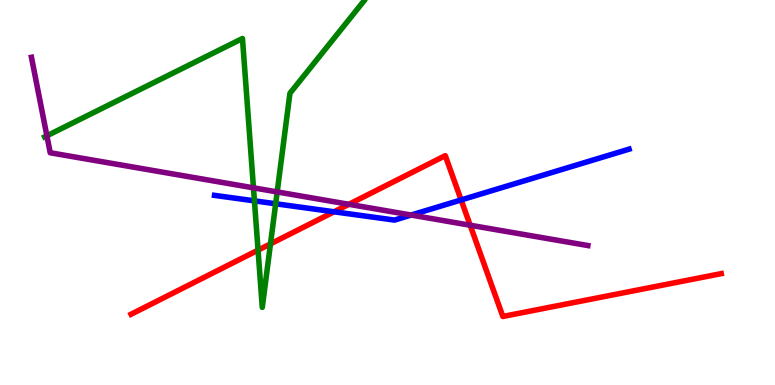[{'lines': ['blue', 'red'], 'intersections': [{'x': 4.31, 'y': 4.5}, {'x': 5.95, 'y': 4.81}]}, {'lines': ['green', 'red'], 'intersections': [{'x': 3.33, 'y': 3.5}, {'x': 3.49, 'y': 3.67}]}, {'lines': ['purple', 'red'], 'intersections': [{'x': 4.5, 'y': 4.69}, {'x': 6.07, 'y': 4.15}]}, {'lines': ['blue', 'green'], 'intersections': [{'x': 3.28, 'y': 4.78}, {'x': 3.56, 'y': 4.71}]}, {'lines': ['blue', 'purple'], 'intersections': [{'x': 5.31, 'y': 4.41}]}, {'lines': ['green', 'purple'], 'intersections': [{'x': 0.605, 'y': 6.47}, {'x': 3.27, 'y': 5.12}, {'x': 3.58, 'y': 5.01}]}]